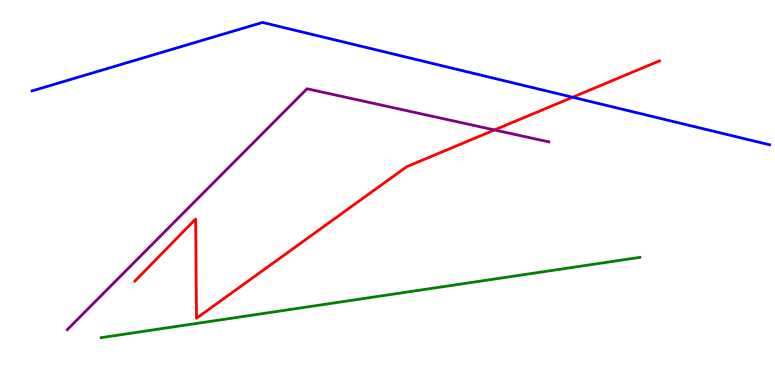[{'lines': ['blue', 'red'], 'intersections': [{'x': 7.39, 'y': 7.47}]}, {'lines': ['green', 'red'], 'intersections': []}, {'lines': ['purple', 'red'], 'intersections': [{'x': 6.38, 'y': 6.62}]}, {'lines': ['blue', 'green'], 'intersections': []}, {'lines': ['blue', 'purple'], 'intersections': []}, {'lines': ['green', 'purple'], 'intersections': []}]